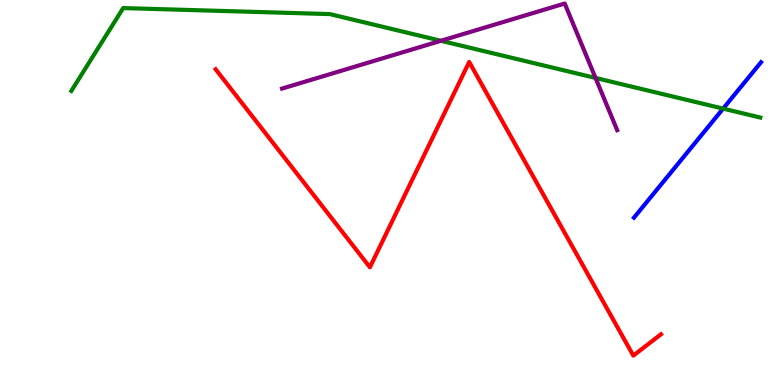[{'lines': ['blue', 'red'], 'intersections': []}, {'lines': ['green', 'red'], 'intersections': []}, {'lines': ['purple', 'red'], 'intersections': []}, {'lines': ['blue', 'green'], 'intersections': [{'x': 9.33, 'y': 7.18}]}, {'lines': ['blue', 'purple'], 'intersections': []}, {'lines': ['green', 'purple'], 'intersections': [{'x': 5.69, 'y': 8.94}, {'x': 7.68, 'y': 7.98}]}]